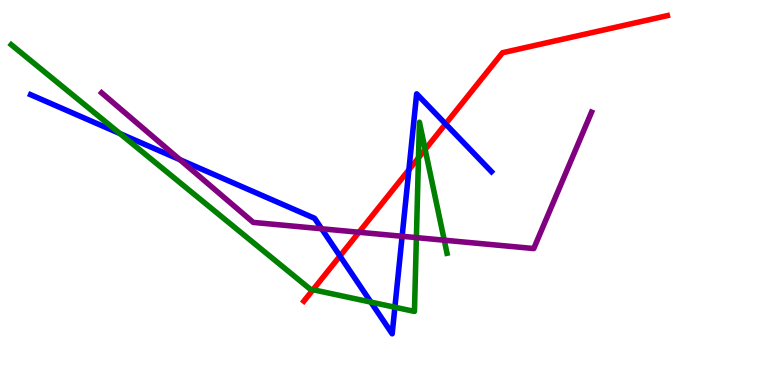[{'lines': ['blue', 'red'], 'intersections': [{'x': 4.39, 'y': 3.35}, {'x': 5.28, 'y': 5.59}, {'x': 5.75, 'y': 6.78}]}, {'lines': ['green', 'red'], 'intersections': [{'x': 4.04, 'y': 2.47}, {'x': 5.4, 'y': 5.9}, {'x': 5.49, 'y': 6.12}]}, {'lines': ['purple', 'red'], 'intersections': [{'x': 4.63, 'y': 3.97}]}, {'lines': ['blue', 'green'], 'intersections': [{'x': 1.55, 'y': 6.53}, {'x': 4.79, 'y': 2.15}, {'x': 5.1, 'y': 2.02}]}, {'lines': ['blue', 'purple'], 'intersections': [{'x': 2.32, 'y': 5.85}, {'x': 4.15, 'y': 4.06}, {'x': 5.19, 'y': 3.86}]}, {'lines': ['green', 'purple'], 'intersections': [{'x': 5.37, 'y': 3.83}, {'x': 5.73, 'y': 3.76}]}]